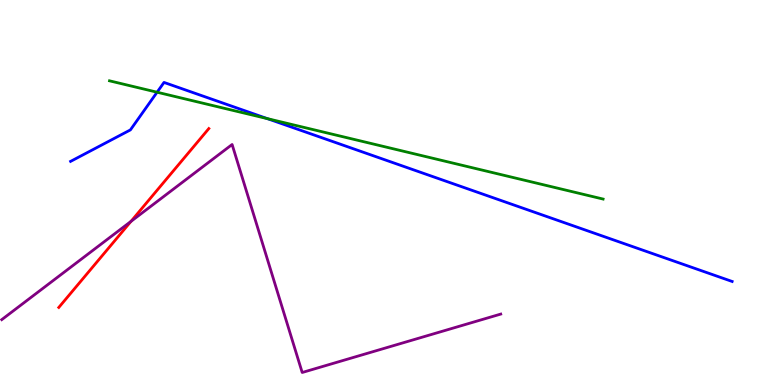[{'lines': ['blue', 'red'], 'intersections': []}, {'lines': ['green', 'red'], 'intersections': []}, {'lines': ['purple', 'red'], 'intersections': [{'x': 1.69, 'y': 4.25}]}, {'lines': ['blue', 'green'], 'intersections': [{'x': 2.03, 'y': 7.6}, {'x': 3.45, 'y': 6.92}]}, {'lines': ['blue', 'purple'], 'intersections': []}, {'lines': ['green', 'purple'], 'intersections': []}]